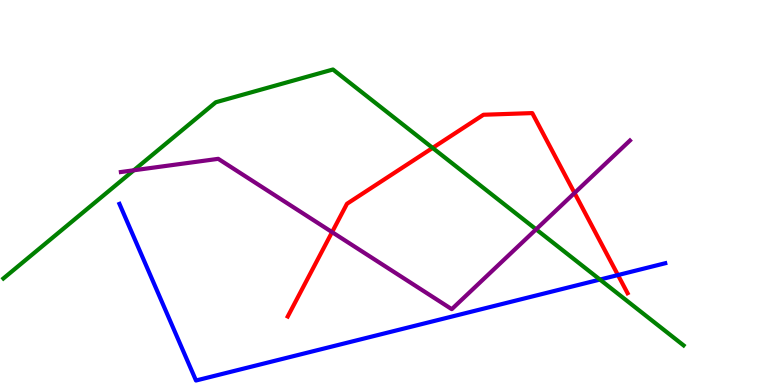[{'lines': ['blue', 'red'], 'intersections': [{'x': 7.97, 'y': 2.86}]}, {'lines': ['green', 'red'], 'intersections': [{'x': 5.58, 'y': 6.16}]}, {'lines': ['purple', 'red'], 'intersections': [{'x': 4.28, 'y': 3.97}, {'x': 7.41, 'y': 4.99}]}, {'lines': ['blue', 'green'], 'intersections': [{'x': 7.74, 'y': 2.74}]}, {'lines': ['blue', 'purple'], 'intersections': []}, {'lines': ['green', 'purple'], 'intersections': [{'x': 1.73, 'y': 5.58}, {'x': 6.92, 'y': 4.04}]}]